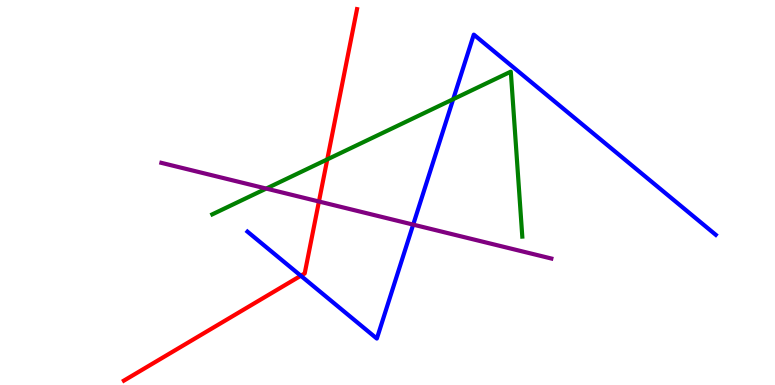[{'lines': ['blue', 'red'], 'intersections': [{'x': 3.88, 'y': 2.84}]}, {'lines': ['green', 'red'], 'intersections': [{'x': 4.22, 'y': 5.86}]}, {'lines': ['purple', 'red'], 'intersections': [{'x': 4.12, 'y': 4.77}]}, {'lines': ['blue', 'green'], 'intersections': [{'x': 5.85, 'y': 7.42}]}, {'lines': ['blue', 'purple'], 'intersections': [{'x': 5.33, 'y': 4.17}]}, {'lines': ['green', 'purple'], 'intersections': [{'x': 3.44, 'y': 5.1}]}]